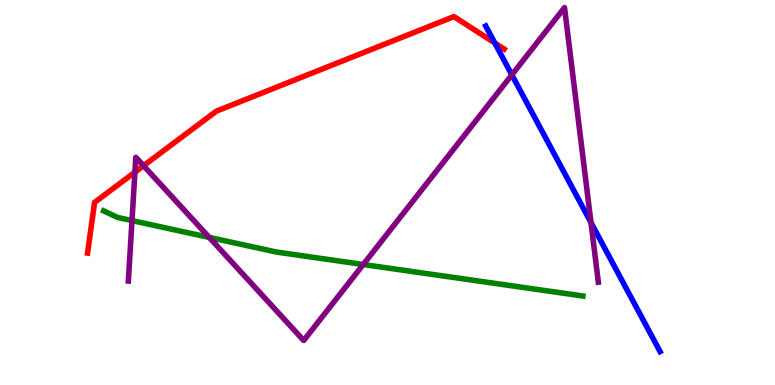[{'lines': ['blue', 'red'], 'intersections': [{'x': 6.38, 'y': 8.88}]}, {'lines': ['green', 'red'], 'intersections': []}, {'lines': ['purple', 'red'], 'intersections': [{'x': 1.74, 'y': 5.53}, {'x': 1.85, 'y': 5.7}]}, {'lines': ['blue', 'green'], 'intersections': []}, {'lines': ['blue', 'purple'], 'intersections': [{'x': 6.6, 'y': 8.06}, {'x': 7.63, 'y': 4.22}]}, {'lines': ['green', 'purple'], 'intersections': [{'x': 1.7, 'y': 4.27}, {'x': 2.7, 'y': 3.83}, {'x': 4.69, 'y': 3.13}]}]